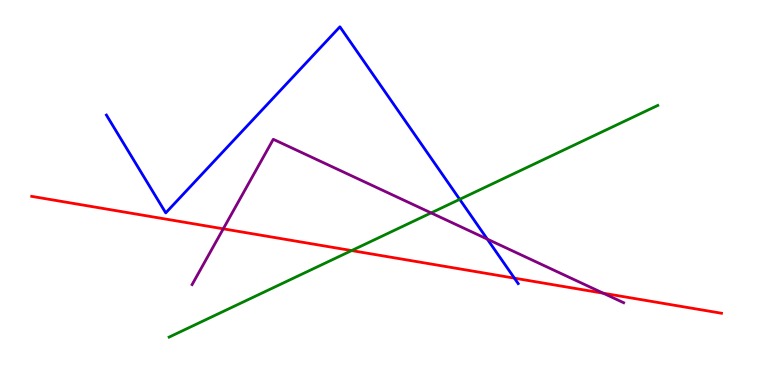[{'lines': ['blue', 'red'], 'intersections': [{'x': 6.64, 'y': 2.78}]}, {'lines': ['green', 'red'], 'intersections': [{'x': 4.54, 'y': 3.49}]}, {'lines': ['purple', 'red'], 'intersections': [{'x': 2.88, 'y': 4.06}, {'x': 7.78, 'y': 2.38}]}, {'lines': ['blue', 'green'], 'intersections': [{'x': 5.93, 'y': 4.82}]}, {'lines': ['blue', 'purple'], 'intersections': [{'x': 6.29, 'y': 3.79}]}, {'lines': ['green', 'purple'], 'intersections': [{'x': 5.56, 'y': 4.47}]}]